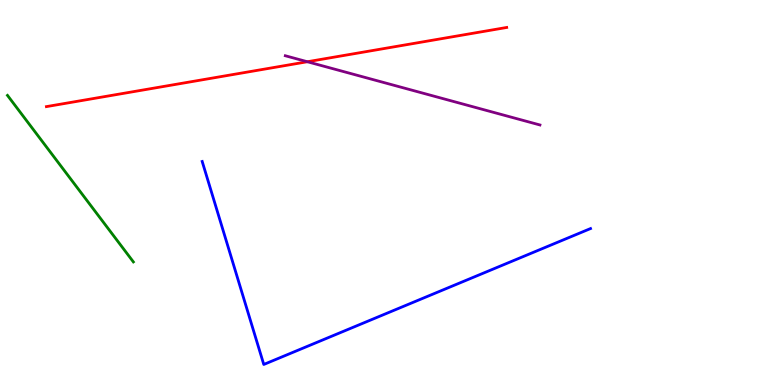[{'lines': ['blue', 'red'], 'intersections': []}, {'lines': ['green', 'red'], 'intersections': []}, {'lines': ['purple', 'red'], 'intersections': [{'x': 3.97, 'y': 8.4}]}, {'lines': ['blue', 'green'], 'intersections': []}, {'lines': ['blue', 'purple'], 'intersections': []}, {'lines': ['green', 'purple'], 'intersections': []}]